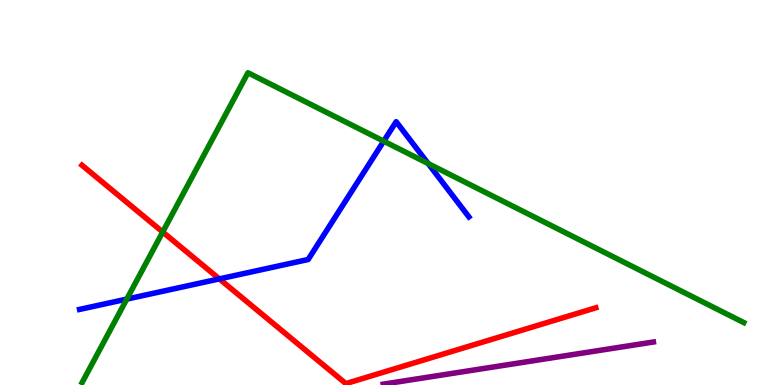[{'lines': ['blue', 'red'], 'intersections': [{'x': 2.83, 'y': 2.76}]}, {'lines': ['green', 'red'], 'intersections': [{'x': 2.1, 'y': 3.97}]}, {'lines': ['purple', 'red'], 'intersections': []}, {'lines': ['blue', 'green'], 'intersections': [{'x': 1.64, 'y': 2.23}, {'x': 4.95, 'y': 6.33}, {'x': 5.52, 'y': 5.75}]}, {'lines': ['blue', 'purple'], 'intersections': []}, {'lines': ['green', 'purple'], 'intersections': []}]